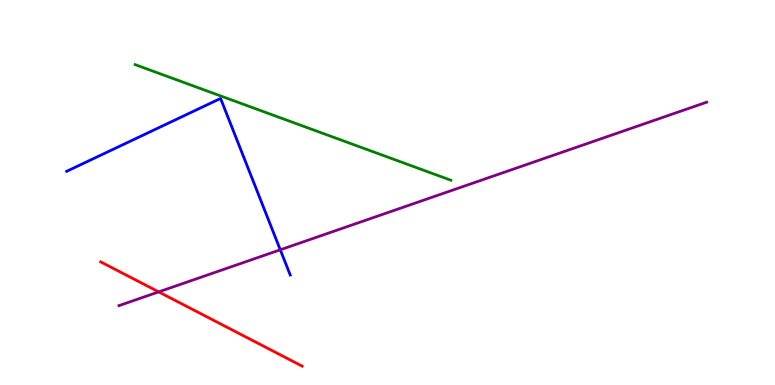[{'lines': ['blue', 'red'], 'intersections': []}, {'lines': ['green', 'red'], 'intersections': []}, {'lines': ['purple', 'red'], 'intersections': [{'x': 2.05, 'y': 2.42}]}, {'lines': ['blue', 'green'], 'intersections': []}, {'lines': ['blue', 'purple'], 'intersections': [{'x': 3.62, 'y': 3.51}]}, {'lines': ['green', 'purple'], 'intersections': []}]